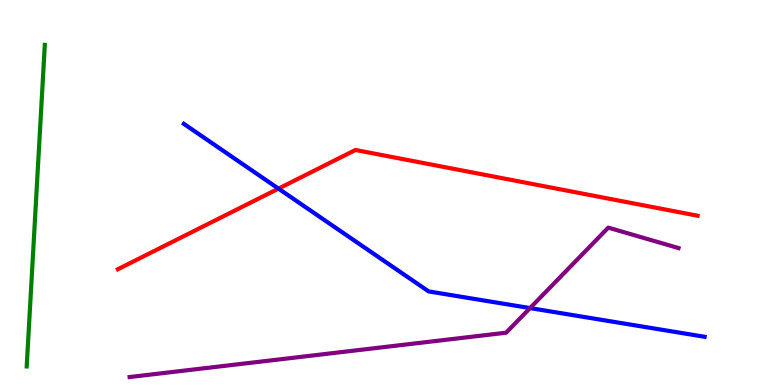[{'lines': ['blue', 'red'], 'intersections': [{'x': 3.59, 'y': 5.1}]}, {'lines': ['green', 'red'], 'intersections': []}, {'lines': ['purple', 'red'], 'intersections': []}, {'lines': ['blue', 'green'], 'intersections': []}, {'lines': ['blue', 'purple'], 'intersections': [{'x': 6.84, 'y': 2.0}]}, {'lines': ['green', 'purple'], 'intersections': []}]